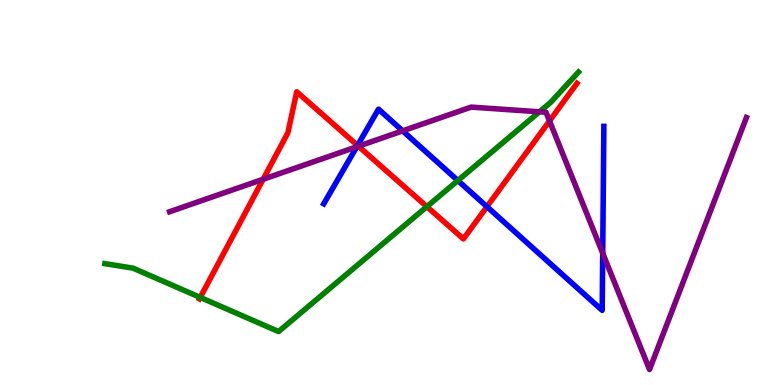[{'lines': ['blue', 'red'], 'intersections': [{'x': 4.61, 'y': 6.22}, {'x': 6.28, 'y': 4.63}]}, {'lines': ['green', 'red'], 'intersections': [{'x': 2.58, 'y': 2.27}, {'x': 5.51, 'y': 4.63}]}, {'lines': ['purple', 'red'], 'intersections': [{'x': 3.4, 'y': 5.34}, {'x': 4.62, 'y': 6.2}, {'x': 7.09, 'y': 6.86}]}, {'lines': ['blue', 'green'], 'intersections': [{'x': 5.91, 'y': 5.31}]}, {'lines': ['blue', 'purple'], 'intersections': [{'x': 4.6, 'y': 6.19}, {'x': 5.2, 'y': 6.6}, {'x': 7.78, 'y': 3.42}]}, {'lines': ['green', 'purple'], 'intersections': [{'x': 6.96, 'y': 7.1}]}]